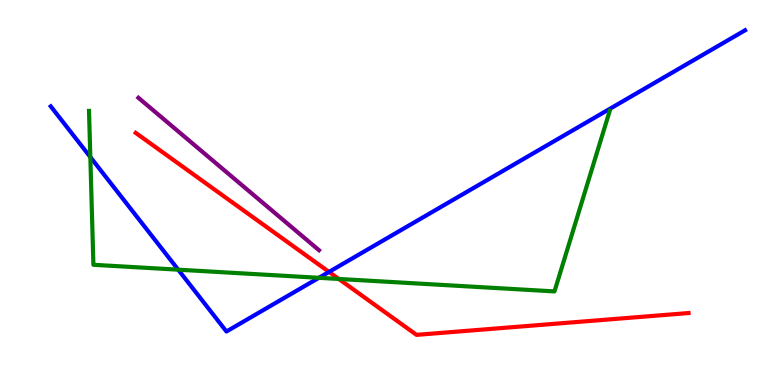[{'lines': ['blue', 'red'], 'intersections': [{'x': 4.25, 'y': 2.94}]}, {'lines': ['green', 'red'], 'intersections': [{'x': 4.37, 'y': 2.75}]}, {'lines': ['purple', 'red'], 'intersections': []}, {'lines': ['blue', 'green'], 'intersections': [{'x': 1.17, 'y': 5.92}, {'x': 2.3, 'y': 3.0}, {'x': 4.11, 'y': 2.78}]}, {'lines': ['blue', 'purple'], 'intersections': []}, {'lines': ['green', 'purple'], 'intersections': []}]